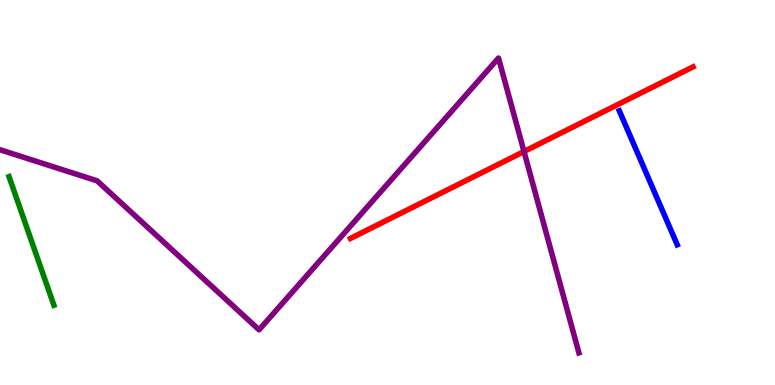[{'lines': ['blue', 'red'], 'intersections': []}, {'lines': ['green', 'red'], 'intersections': []}, {'lines': ['purple', 'red'], 'intersections': [{'x': 6.76, 'y': 6.06}]}, {'lines': ['blue', 'green'], 'intersections': []}, {'lines': ['blue', 'purple'], 'intersections': []}, {'lines': ['green', 'purple'], 'intersections': []}]